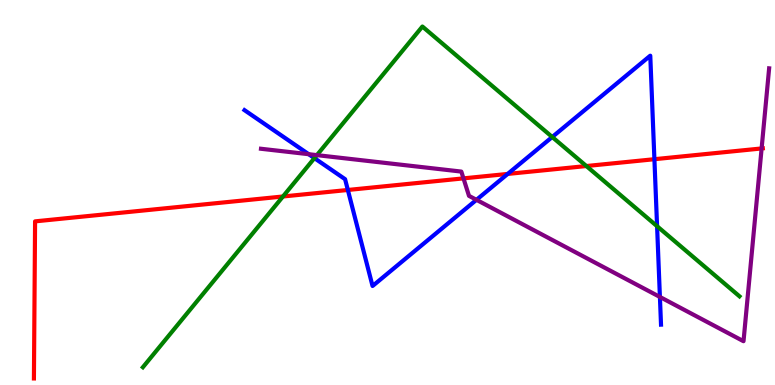[{'lines': ['blue', 'red'], 'intersections': [{'x': 4.49, 'y': 5.07}, {'x': 6.55, 'y': 5.48}, {'x': 8.44, 'y': 5.86}]}, {'lines': ['green', 'red'], 'intersections': [{'x': 3.65, 'y': 4.9}, {'x': 7.57, 'y': 5.69}]}, {'lines': ['purple', 'red'], 'intersections': [{'x': 5.98, 'y': 5.37}, {'x': 9.83, 'y': 6.14}]}, {'lines': ['blue', 'green'], 'intersections': [{'x': 4.06, 'y': 5.89}, {'x': 7.13, 'y': 6.44}, {'x': 8.48, 'y': 4.12}]}, {'lines': ['blue', 'purple'], 'intersections': [{'x': 3.98, 'y': 5.99}, {'x': 6.15, 'y': 4.81}, {'x': 8.51, 'y': 2.29}]}, {'lines': ['green', 'purple'], 'intersections': [{'x': 4.09, 'y': 5.97}]}]